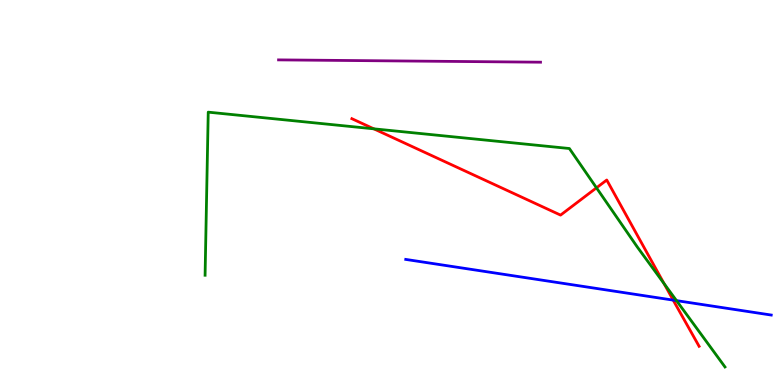[{'lines': ['blue', 'red'], 'intersections': [{'x': 8.69, 'y': 2.2}]}, {'lines': ['green', 'red'], 'intersections': [{'x': 4.82, 'y': 6.65}, {'x': 7.7, 'y': 5.12}, {'x': 8.57, 'y': 2.63}]}, {'lines': ['purple', 'red'], 'intersections': []}, {'lines': ['blue', 'green'], 'intersections': [{'x': 8.73, 'y': 2.19}]}, {'lines': ['blue', 'purple'], 'intersections': []}, {'lines': ['green', 'purple'], 'intersections': []}]